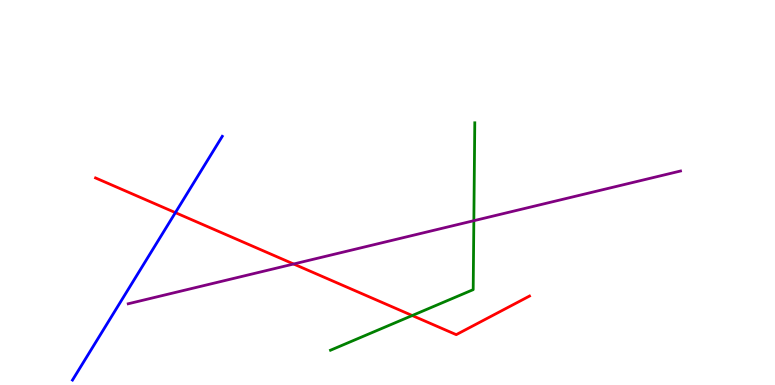[{'lines': ['blue', 'red'], 'intersections': [{'x': 2.26, 'y': 4.48}]}, {'lines': ['green', 'red'], 'intersections': [{'x': 5.32, 'y': 1.8}]}, {'lines': ['purple', 'red'], 'intersections': [{'x': 3.79, 'y': 3.14}]}, {'lines': ['blue', 'green'], 'intersections': []}, {'lines': ['blue', 'purple'], 'intersections': []}, {'lines': ['green', 'purple'], 'intersections': [{'x': 6.11, 'y': 4.27}]}]